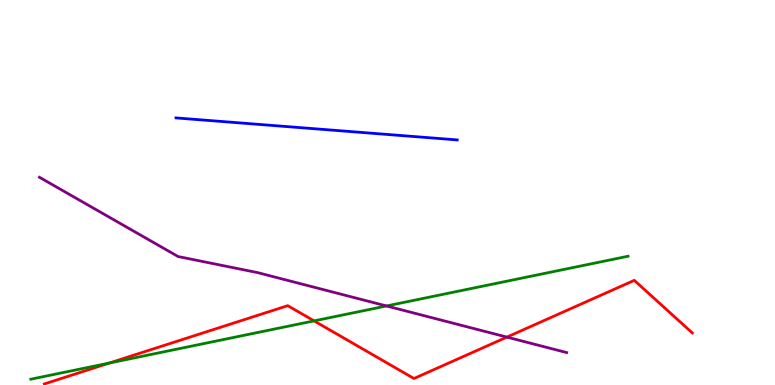[{'lines': ['blue', 'red'], 'intersections': []}, {'lines': ['green', 'red'], 'intersections': [{'x': 1.41, 'y': 0.571}, {'x': 4.05, 'y': 1.67}]}, {'lines': ['purple', 'red'], 'intersections': [{'x': 6.54, 'y': 1.24}]}, {'lines': ['blue', 'green'], 'intersections': []}, {'lines': ['blue', 'purple'], 'intersections': []}, {'lines': ['green', 'purple'], 'intersections': [{'x': 4.99, 'y': 2.05}]}]